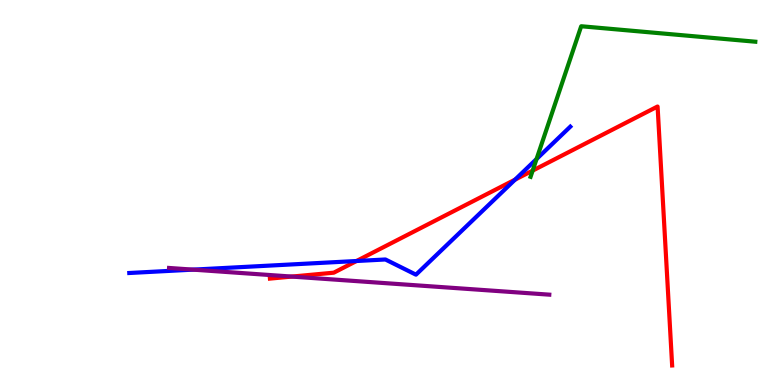[{'lines': ['blue', 'red'], 'intersections': [{'x': 4.6, 'y': 3.22}, {'x': 6.65, 'y': 5.33}]}, {'lines': ['green', 'red'], 'intersections': [{'x': 6.87, 'y': 5.57}]}, {'lines': ['purple', 'red'], 'intersections': [{'x': 3.77, 'y': 2.82}]}, {'lines': ['blue', 'green'], 'intersections': [{'x': 6.92, 'y': 5.87}]}, {'lines': ['blue', 'purple'], 'intersections': [{'x': 2.49, 'y': 3.0}]}, {'lines': ['green', 'purple'], 'intersections': []}]